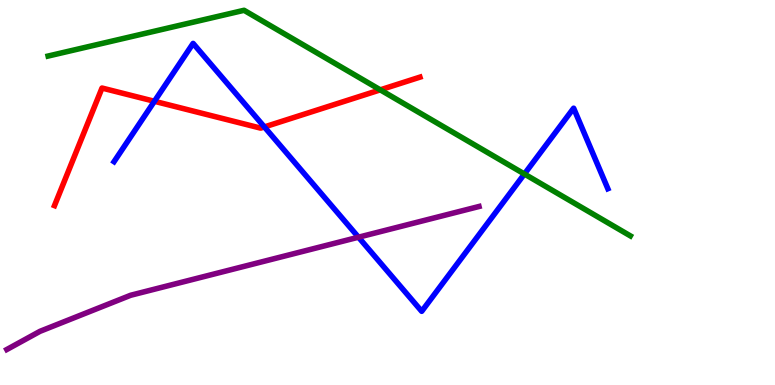[{'lines': ['blue', 'red'], 'intersections': [{'x': 1.99, 'y': 7.37}, {'x': 3.41, 'y': 6.7}]}, {'lines': ['green', 'red'], 'intersections': [{'x': 4.91, 'y': 7.67}]}, {'lines': ['purple', 'red'], 'intersections': []}, {'lines': ['blue', 'green'], 'intersections': [{'x': 6.77, 'y': 5.48}]}, {'lines': ['blue', 'purple'], 'intersections': [{'x': 4.63, 'y': 3.84}]}, {'lines': ['green', 'purple'], 'intersections': []}]